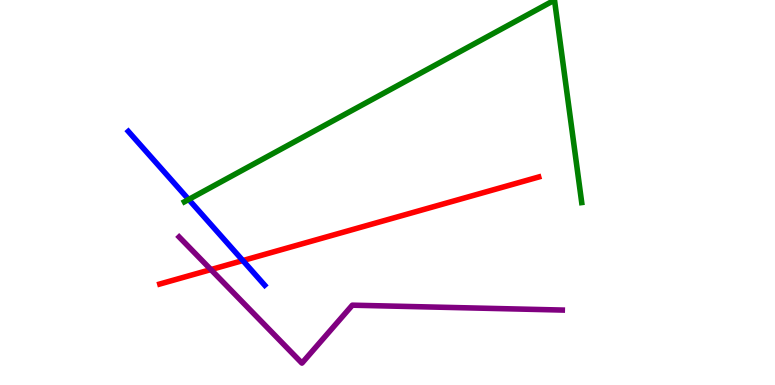[{'lines': ['blue', 'red'], 'intersections': [{'x': 3.13, 'y': 3.23}]}, {'lines': ['green', 'red'], 'intersections': []}, {'lines': ['purple', 'red'], 'intersections': [{'x': 2.72, 'y': 3.0}]}, {'lines': ['blue', 'green'], 'intersections': [{'x': 2.43, 'y': 4.82}]}, {'lines': ['blue', 'purple'], 'intersections': []}, {'lines': ['green', 'purple'], 'intersections': []}]